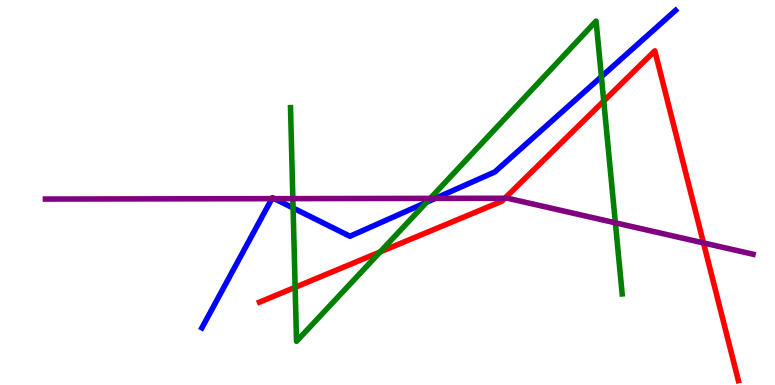[{'lines': ['blue', 'red'], 'intersections': []}, {'lines': ['green', 'red'], 'intersections': [{'x': 3.81, 'y': 2.54}, {'x': 4.91, 'y': 3.46}, {'x': 7.79, 'y': 7.37}]}, {'lines': ['purple', 'red'], 'intersections': [{'x': 6.51, 'y': 4.85}, {'x': 9.08, 'y': 3.69}]}, {'lines': ['blue', 'green'], 'intersections': [{'x': 3.78, 'y': 4.6}, {'x': 5.51, 'y': 4.75}, {'x': 7.76, 'y': 8.01}]}, {'lines': ['blue', 'purple'], 'intersections': [{'x': 3.51, 'y': 4.84}, {'x': 3.54, 'y': 4.84}, {'x': 5.62, 'y': 4.85}]}, {'lines': ['green', 'purple'], 'intersections': [{'x': 3.78, 'y': 4.84}, {'x': 5.55, 'y': 4.85}, {'x': 7.94, 'y': 4.21}]}]